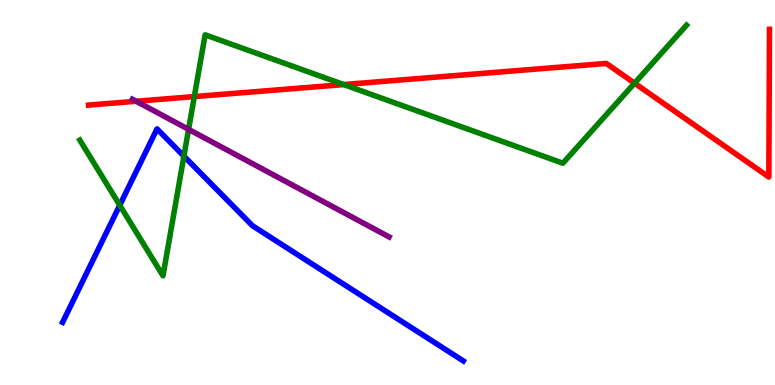[{'lines': ['blue', 'red'], 'intersections': []}, {'lines': ['green', 'red'], 'intersections': [{'x': 2.51, 'y': 7.49}, {'x': 4.44, 'y': 7.8}, {'x': 8.19, 'y': 7.84}]}, {'lines': ['purple', 'red'], 'intersections': [{'x': 1.76, 'y': 7.37}]}, {'lines': ['blue', 'green'], 'intersections': [{'x': 1.55, 'y': 4.67}, {'x': 2.37, 'y': 5.94}]}, {'lines': ['blue', 'purple'], 'intersections': []}, {'lines': ['green', 'purple'], 'intersections': [{'x': 2.43, 'y': 6.64}]}]